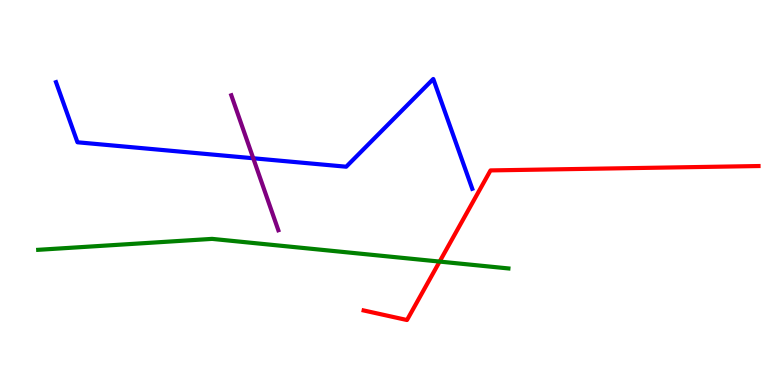[{'lines': ['blue', 'red'], 'intersections': []}, {'lines': ['green', 'red'], 'intersections': [{'x': 5.67, 'y': 3.21}]}, {'lines': ['purple', 'red'], 'intersections': []}, {'lines': ['blue', 'green'], 'intersections': []}, {'lines': ['blue', 'purple'], 'intersections': [{'x': 3.27, 'y': 5.89}]}, {'lines': ['green', 'purple'], 'intersections': []}]